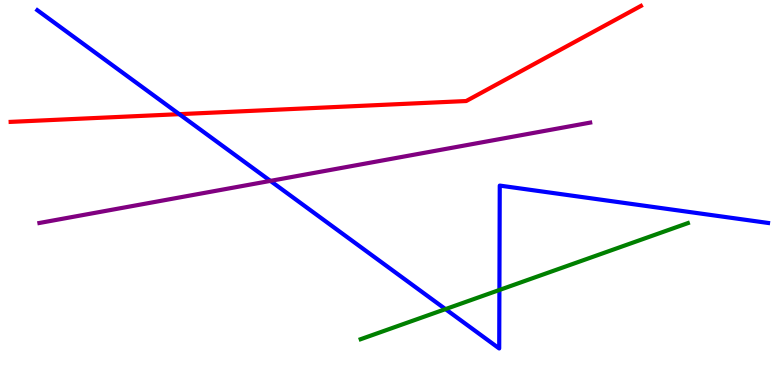[{'lines': ['blue', 'red'], 'intersections': [{'x': 2.31, 'y': 7.03}]}, {'lines': ['green', 'red'], 'intersections': []}, {'lines': ['purple', 'red'], 'intersections': []}, {'lines': ['blue', 'green'], 'intersections': [{'x': 5.75, 'y': 1.97}, {'x': 6.44, 'y': 2.47}]}, {'lines': ['blue', 'purple'], 'intersections': [{'x': 3.49, 'y': 5.3}]}, {'lines': ['green', 'purple'], 'intersections': []}]